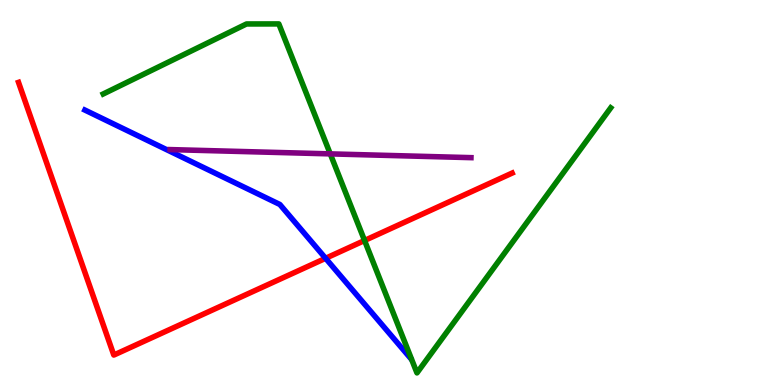[{'lines': ['blue', 'red'], 'intersections': [{'x': 4.2, 'y': 3.29}]}, {'lines': ['green', 'red'], 'intersections': [{'x': 4.7, 'y': 3.75}]}, {'lines': ['purple', 'red'], 'intersections': []}, {'lines': ['blue', 'green'], 'intersections': []}, {'lines': ['blue', 'purple'], 'intersections': []}, {'lines': ['green', 'purple'], 'intersections': [{'x': 4.26, 'y': 6.0}]}]